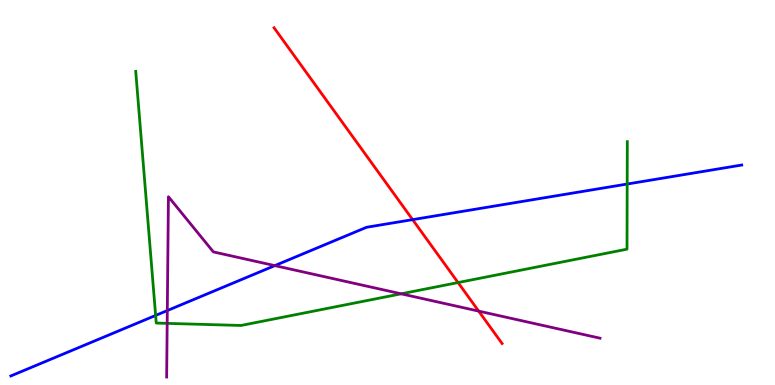[{'lines': ['blue', 'red'], 'intersections': [{'x': 5.32, 'y': 4.3}]}, {'lines': ['green', 'red'], 'intersections': [{'x': 5.91, 'y': 2.66}]}, {'lines': ['purple', 'red'], 'intersections': [{'x': 6.18, 'y': 1.92}]}, {'lines': ['blue', 'green'], 'intersections': [{'x': 2.01, 'y': 1.81}, {'x': 8.09, 'y': 5.22}]}, {'lines': ['blue', 'purple'], 'intersections': [{'x': 2.16, 'y': 1.93}, {'x': 3.55, 'y': 3.1}]}, {'lines': ['green', 'purple'], 'intersections': [{'x': 2.16, 'y': 1.6}, {'x': 5.18, 'y': 2.37}]}]